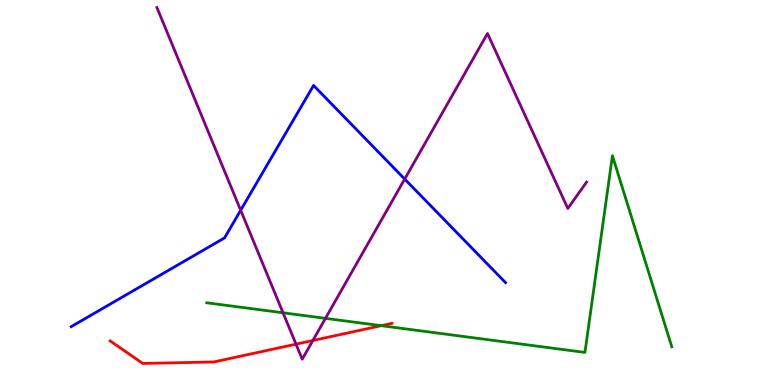[{'lines': ['blue', 'red'], 'intersections': []}, {'lines': ['green', 'red'], 'intersections': [{'x': 4.92, 'y': 1.54}]}, {'lines': ['purple', 'red'], 'intersections': [{'x': 3.82, 'y': 1.06}, {'x': 4.04, 'y': 1.16}]}, {'lines': ['blue', 'green'], 'intersections': []}, {'lines': ['blue', 'purple'], 'intersections': [{'x': 3.11, 'y': 4.54}, {'x': 5.22, 'y': 5.35}]}, {'lines': ['green', 'purple'], 'intersections': [{'x': 3.65, 'y': 1.88}, {'x': 4.2, 'y': 1.73}]}]